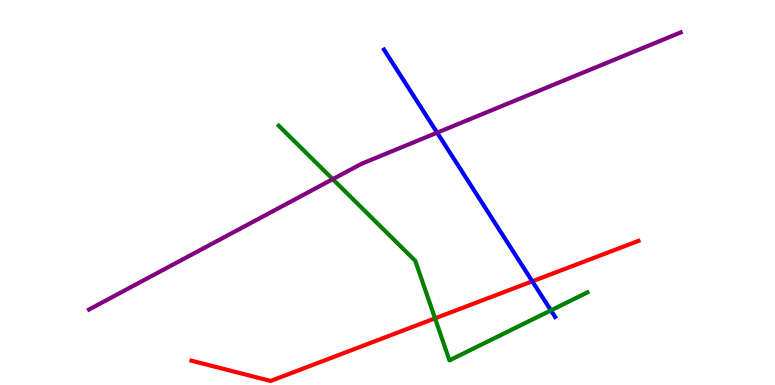[{'lines': ['blue', 'red'], 'intersections': [{'x': 6.87, 'y': 2.69}]}, {'lines': ['green', 'red'], 'intersections': [{'x': 5.61, 'y': 1.73}]}, {'lines': ['purple', 'red'], 'intersections': []}, {'lines': ['blue', 'green'], 'intersections': [{'x': 7.11, 'y': 1.94}]}, {'lines': ['blue', 'purple'], 'intersections': [{'x': 5.64, 'y': 6.55}]}, {'lines': ['green', 'purple'], 'intersections': [{'x': 4.29, 'y': 5.35}]}]